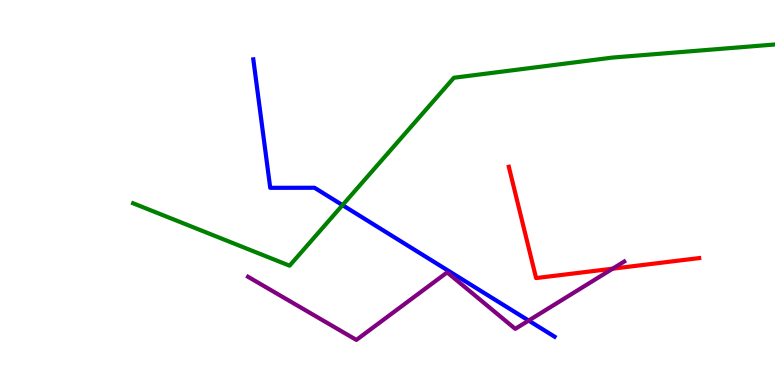[{'lines': ['blue', 'red'], 'intersections': []}, {'lines': ['green', 'red'], 'intersections': []}, {'lines': ['purple', 'red'], 'intersections': [{'x': 7.91, 'y': 3.02}]}, {'lines': ['blue', 'green'], 'intersections': [{'x': 4.42, 'y': 4.67}]}, {'lines': ['blue', 'purple'], 'intersections': [{'x': 6.82, 'y': 1.67}]}, {'lines': ['green', 'purple'], 'intersections': []}]